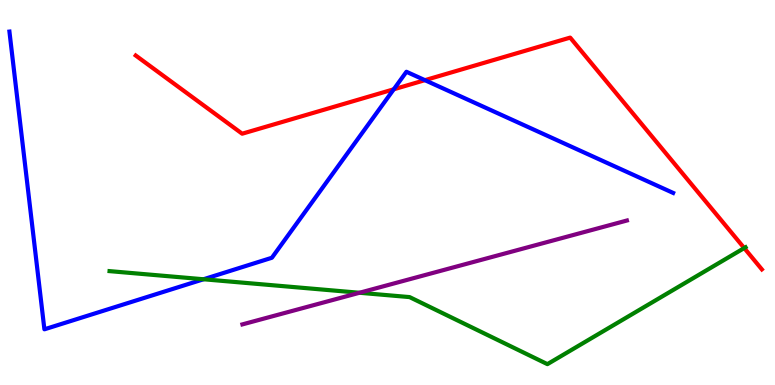[{'lines': ['blue', 'red'], 'intersections': [{'x': 5.08, 'y': 7.68}, {'x': 5.48, 'y': 7.92}]}, {'lines': ['green', 'red'], 'intersections': [{'x': 9.6, 'y': 3.56}]}, {'lines': ['purple', 'red'], 'intersections': []}, {'lines': ['blue', 'green'], 'intersections': [{'x': 2.63, 'y': 2.75}]}, {'lines': ['blue', 'purple'], 'intersections': []}, {'lines': ['green', 'purple'], 'intersections': [{'x': 4.64, 'y': 2.4}]}]